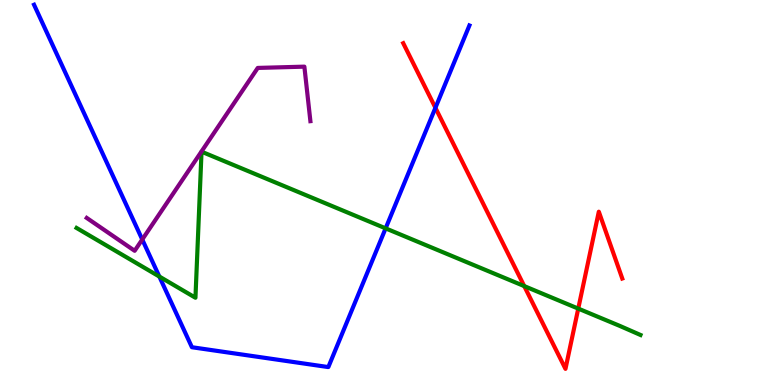[{'lines': ['blue', 'red'], 'intersections': [{'x': 5.62, 'y': 7.2}]}, {'lines': ['green', 'red'], 'intersections': [{'x': 6.76, 'y': 2.57}, {'x': 7.46, 'y': 1.98}]}, {'lines': ['purple', 'red'], 'intersections': []}, {'lines': ['blue', 'green'], 'intersections': [{'x': 2.06, 'y': 2.82}, {'x': 4.98, 'y': 4.07}]}, {'lines': ['blue', 'purple'], 'intersections': [{'x': 1.84, 'y': 3.78}]}, {'lines': ['green', 'purple'], 'intersections': []}]